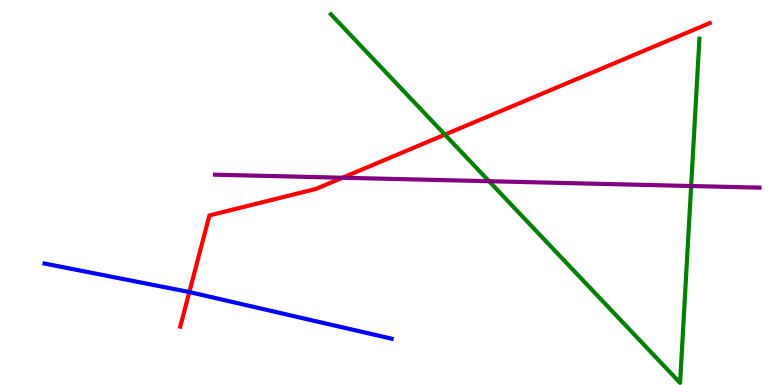[{'lines': ['blue', 'red'], 'intersections': [{'x': 2.44, 'y': 2.41}]}, {'lines': ['green', 'red'], 'intersections': [{'x': 5.74, 'y': 6.5}]}, {'lines': ['purple', 'red'], 'intersections': [{'x': 4.42, 'y': 5.38}]}, {'lines': ['blue', 'green'], 'intersections': []}, {'lines': ['blue', 'purple'], 'intersections': []}, {'lines': ['green', 'purple'], 'intersections': [{'x': 6.31, 'y': 5.29}, {'x': 8.92, 'y': 5.17}]}]